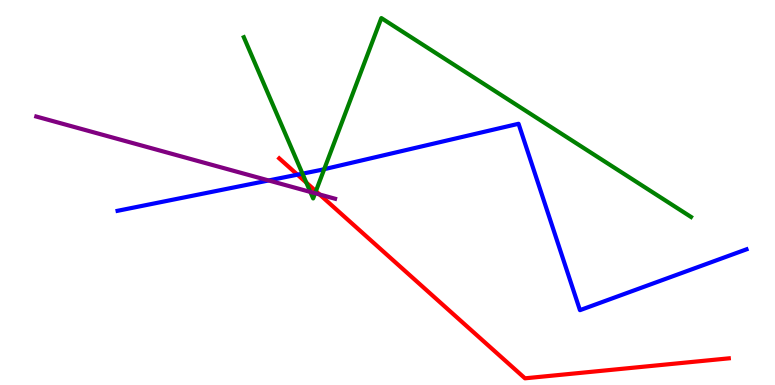[{'lines': ['blue', 'red'], 'intersections': [{'x': 3.84, 'y': 5.46}]}, {'lines': ['green', 'red'], 'intersections': [{'x': 3.95, 'y': 5.26}, {'x': 4.08, 'y': 5.03}]}, {'lines': ['purple', 'red'], 'intersections': [{'x': 4.12, 'y': 4.95}]}, {'lines': ['blue', 'green'], 'intersections': [{'x': 3.9, 'y': 5.49}, {'x': 4.18, 'y': 5.61}]}, {'lines': ['blue', 'purple'], 'intersections': [{'x': 3.47, 'y': 5.31}]}, {'lines': ['green', 'purple'], 'intersections': [{'x': 4.0, 'y': 5.01}, {'x': 4.07, 'y': 4.98}]}]